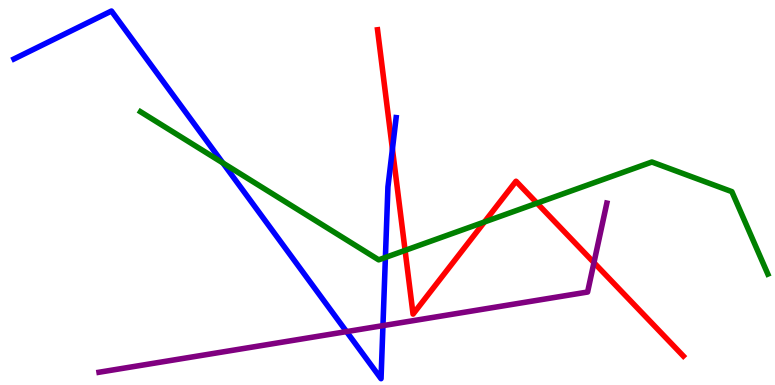[{'lines': ['blue', 'red'], 'intersections': [{'x': 5.06, 'y': 6.13}]}, {'lines': ['green', 'red'], 'intersections': [{'x': 5.23, 'y': 3.5}, {'x': 6.25, 'y': 4.23}, {'x': 6.93, 'y': 4.72}]}, {'lines': ['purple', 'red'], 'intersections': [{'x': 7.66, 'y': 3.18}]}, {'lines': ['blue', 'green'], 'intersections': [{'x': 2.88, 'y': 5.77}, {'x': 4.97, 'y': 3.31}]}, {'lines': ['blue', 'purple'], 'intersections': [{'x': 4.47, 'y': 1.39}, {'x': 4.94, 'y': 1.54}]}, {'lines': ['green', 'purple'], 'intersections': []}]